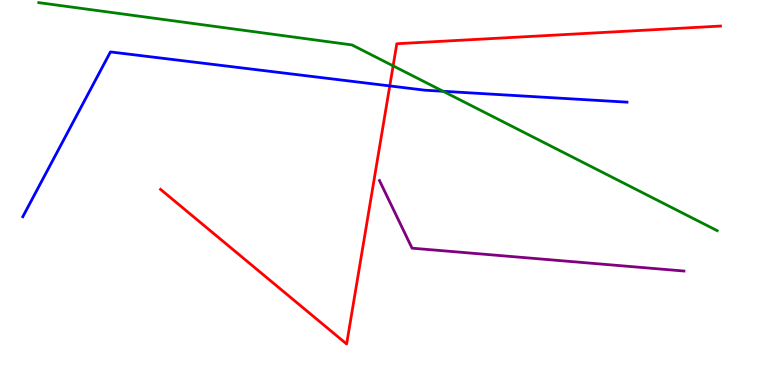[{'lines': ['blue', 'red'], 'intersections': [{'x': 5.03, 'y': 7.77}]}, {'lines': ['green', 'red'], 'intersections': [{'x': 5.07, 'y': 8.29}]}, {'lines': ['purple', 'red'], 'intersections': []}, {'lines': ['blue', 'green'], 'intersections': [{'x': 5.72, 'y': 7.63}]}, {'lines': ['blue', 'purple'], 'intersections': []}, {'lines': ['green', 'purple'], 'intersections': []}]